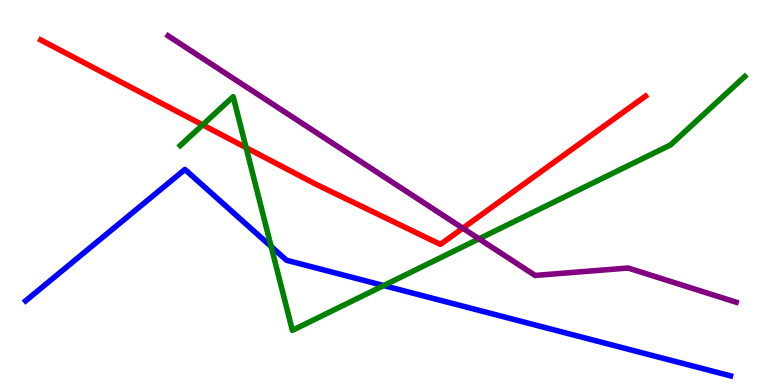[{'lines': ['blue', 'red'], 'intersections': []}, {'lines': ['green', 'red'], 'intersections': [{'x': 2.61, 'y': 6.76}, {'x': 3.18, 'y': 6.17}]}, {'lines': ['purple', 'red'], 'intersections': [{'x': 5.97, 'y': 4.07}]}, {'lines': ['blue', 'green'], 'intersections': [{'x': 3.5, 'y': 3.6}, {'x': 4.95, 'y': 2.58}]}, {'lines': ['blue', 'purple'], 'intersections': []}, {'lines': ['green', 'purple'], 'intersections': [{'x': 6.18, 'y': 3.8}]}]